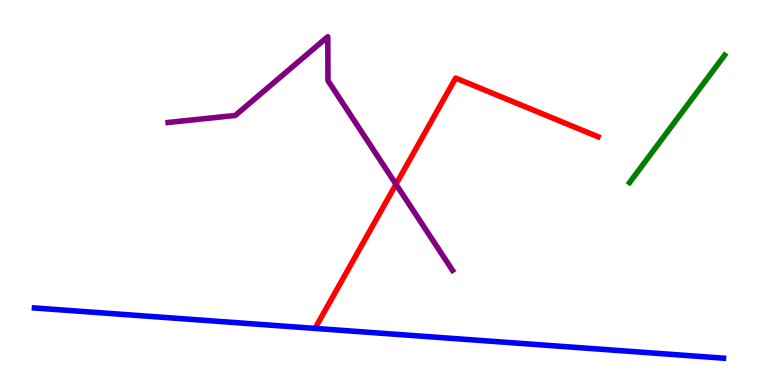[{'lines': ['blue', 'red'], 'intersections': []}, {'lines': ['green', 'red'], 'intersections': []}, {'lines': ['purple', 'red'], 'intersections': [{'x': 5.11, 'y': 5.21}]}, {'lines': ['blue', 'green'], 'intersections': []}, {'lines': ['blue', 'purple'], 'intersections': []}, {'lines': ['green', 'purple'], 'intersections': []}]